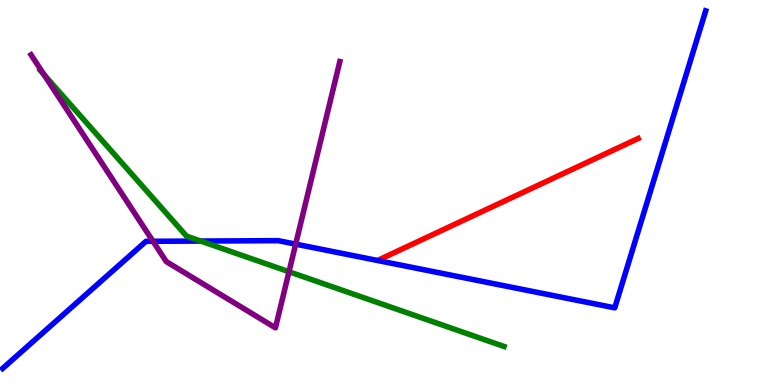[{'lines': ['blue', 'red'], 'intersections': []}, {'lines': ['green', 'red'], 'intersections': []}, {'lines': ['purple', 'red'], 'intersections': []}, {'lines': ['blue', 'green'], 'intersections': [{'x': 2.59, 'y': 3.74}]}, {'lines': ['blue', 'purple'], 'intersections': [{'x': 1.97, 'y': 3.73}, {'x': 3.82, 'y': 3.66}]}, {'lines': ['green', 'purple'], 'intersections': [{'x': 0.568, 'y': 8.06}, {'x': 3.73, 'y': 2.94}]}]